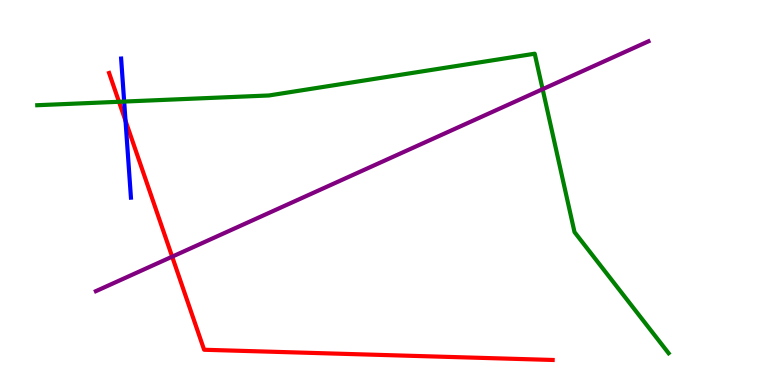[{'lines': ['blue', 'red'], 'intersections': [{'x': 1.62, 'y': 6.86}]}, {'lines': ['green', 'red'], 'intersections': [{'x': 1.54, 'y': 7.36}]}, {'lines': ['purple', 'red'], 'intersections': [{'x': 2.22, 'y': 3.33}]}, {'lines': ['blue', 'green'], 'intersections': [{'x': 1.6, 'y': 7.36}]}, {'lines': ['blue', 'purple'], 'intersections': []}, {'lines': ['green', 'purple'], 'intersections': [{'x': 7.0, 'y': 7.68}]}]